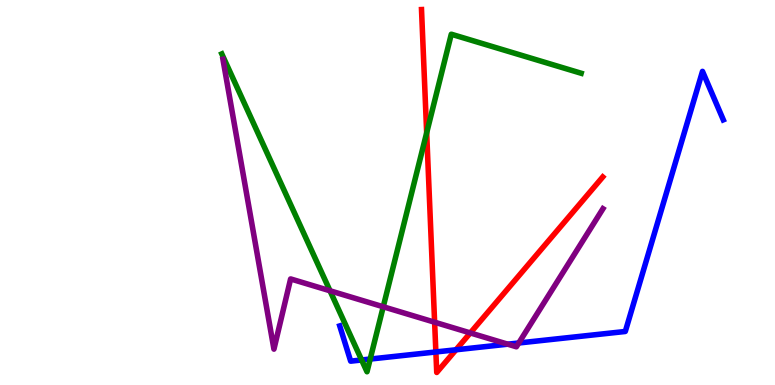[{'lines': ['blue', 'red'], 'intersections': [{'x': 5.62, 'y': 0.858}, {'x': 5.88, 'y': 0.915}]}, {'lines': ['green', 'red'], 'intersections': [{'x': 5.51, 'y': 6.55}]}, {'lines': ['purple', 'red'], 'intersections': [{'x': 5.61, 'y': 1.63}, {'x': 6.07, 'y': 1.35}]}, {'lines': ['blue', 'green'], 'intersections': [{'x': 4.67, 'y': 0.65}, {'x': 4.78, 'y': 0.674}]}, {'lines': ['blue', 'purple'], 'intersections': [{'x': 6.55, 'y': 1.06}, {'x': 6.69, 'y': 1.09}]}, {'lines': ['green', 'purple'], 'intersections': [{'x': 4.26, 'y': 2.45}, {'x': 4.95, 'y': 2.03}]}]